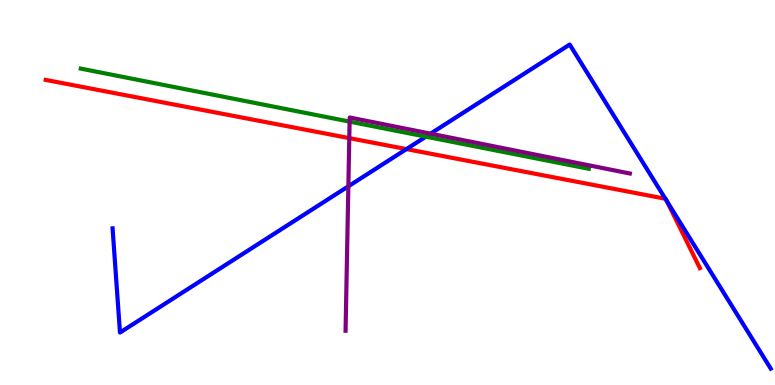[{'lines': ['blue', 'red'], 'intersections': [{'x': 5.24, 'y': 6.13}, {'x': 8.59, 'y': 4.84}, {'x': 8.61, 'y': 4.77}]}, {'lines': ['green', 'red'], 'intersections': []}, {'lines': ['purple', 'red'], 'intersections': [{'x': 4.51, 'y': 6.41}]}, {'lines': ['blue', 'green'], 'intersections': [{'x': 5.5, 'y': 6.45}]}, {'lines': ['blue', 'purple'], 'intersections': [{'x': 4.49, 'y': 5.16}, {'x': 5.56, 'y': 6.53}]}, {'lines': ['green', 'purple'], 'intersections': [{'x': 4.51, 'y': 6.84}]}]